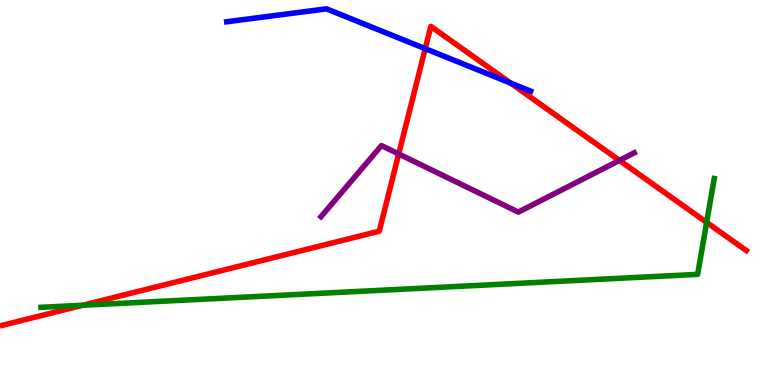[{'lines': ['blue', 'red'], 'intersections': [{'x': 5.49, 'y': 8.74}, {'x': 6.59, 'y': 7.84}]}, {'lines': ['green', 'red'], 'intersections': [{'x': 1.07, 'y': 2.07}, {'x': 9.12, 'y': 4.22}]}, {'lines': ['purple', 'red'], 'intersections': [{'x': 5.14, 'y': 6.0}, {'x': 7.99, 'y': 5.83}]}, {'lines': ['blue', 'green'], 'intersections': []}, {'lines': ['blue', 'purple'], 'intersections': []}, {'lines': ['green', 'purple'], 'intersections': []}]